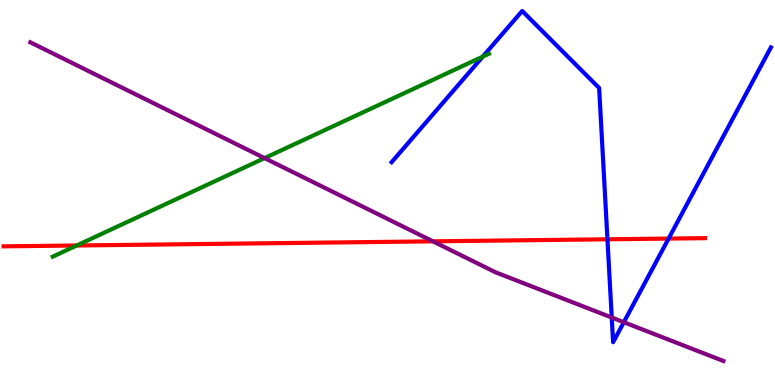[{'lines': ['blue', 'red'], 'intersections': [{'x': 7.84, 'y': 3.78}, {'x': 8.63, 'y': 3.8}]}, {'lines': ['green', 'red'], 'intersections': [{'x': 0.99, 'y': 3.62}]}, {'lines': ['purple', 'red'], 'intersections': [{'x': 5.59, 'y': 3.73}]}, {'lines': ['blue', 'green'], 'intersections': [{'x': 6.23, 'y': 8.53}]}, {'lines': ['blue', 'purple'], 'intersections': [{'x': 7.89, 'y': 1.75}, {'x': 8.05, 'y': 1.63}]}, {'lines': ['green', 'purple'], 'intersections': [{'x': 3.41, 'y': 5.89}]}]